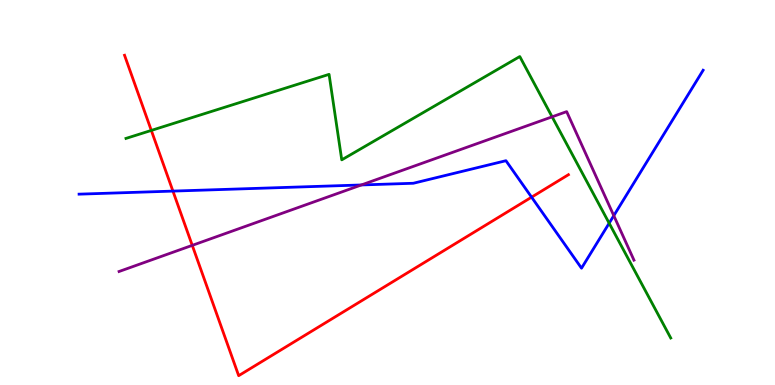[{'lines': ['blue', 'red'], 'intersections': [{'x': 2.23, 'y': 5.04}, {'x': 6.86, 'y': 4.88}]}, {'lines': ['green', 'red'], 'intersections': [{'x': 1.95, 'y': 6.61}]}, {'lines': ['purple', 'red'], 'intersections': [{'x': 2.48, 'y': 3.63}]}, {'lines': ['blue', 'green'], 'intersections': [{'x': 7.86, 'y': 4.2}]}, {'lines': ['blue', 'purple'], 'intersections': [{'x': 4.66, 'y': 5.2}, {'x': 7.92, 'y': 4.4}]}, {'lines': ['green', 'purple'], 'intersections': [{'x': 7.12, 'y': 6.97}]}]